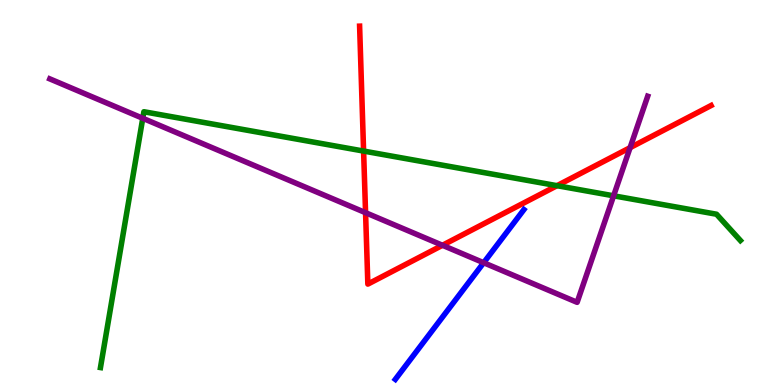[{'lines': ['blue', 'red'], 'intersections': []}, {'lines': ['green', 'red'], 'intersections': [{'x': 4.69, 'y': 6.08}, {'x': 7.19, 'y': 5.18}]}, {'lines': ['purple', 'red'], 'intersections': [{'x': 4.72, 'y': 4.48}, {'x': 5.71, 'y': 3.63}, {'x': 8.13, 'y': 6.16}]}, {'lines': ['blue', 'green'], 'intersections': []}, {'lines': ['blue', 'purple'], 'intersections': [{'x': 6.24, 'y': 3.18}]}, {'lines': ['green', 'purple'], 'intersections': [{'x': 1.84, 'y': 6.93}, {'x': 7.92, 'y': 4.91}]}]